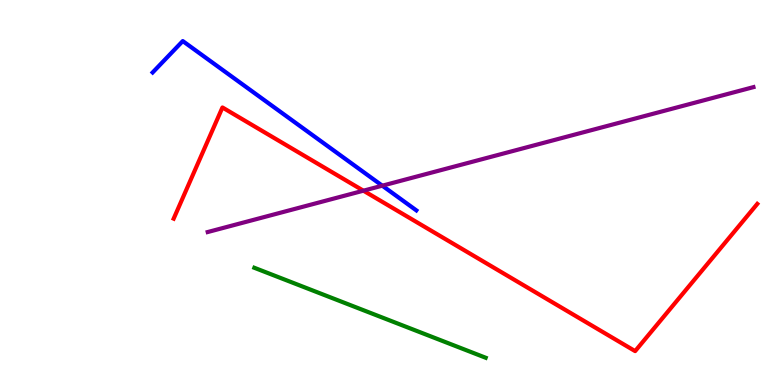[{'lines': ['blue', 'red'], 'intersections': []}, {'lines': ['green', 'red'], 'intersections': []}, {'lines': ['purple', 'red'], 'intersections': [{'x': 4.69, 'y': 5.05}]}, {'lines': ['blue', 'green'], 'intersections': []}, {'lines': ['blue', 'purple'], 'intersections': [{'x': 4.93, 'y': 5.18}]}, {'lines': ['green', 'purple'], 'intersections': []}]